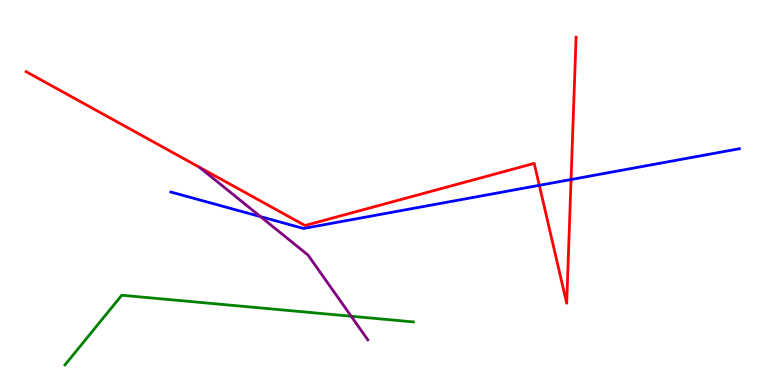[{'lines': ['blue', 'red'], 'intersections': [{'x': 6.96, 'y': 5.19}, {'x': 7.37, 'y': 5.34}]}, {'lines': ['green', 'red'], 'intersections': []}, {'lines': ['purple', 'red'], 'intersections': []}, {'lines': ['blue', 'green'], 'intersections': []}, {'lines': ['blue', 'purple'], 'intersections': [{'x': 3.36, 'y': 4.37}]}, {'lines': ['green', 'purple'], 'intersections': [{'x': 4.53, 'y': 1.79}]}]